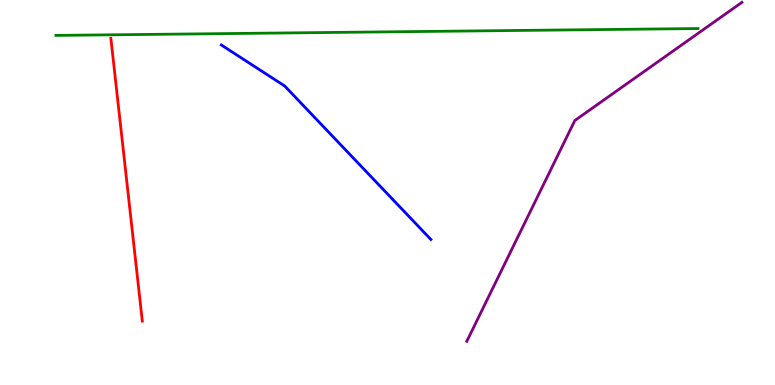[{'lines': ['blue', 'red'], 'intersections': []}, {'lines': ['green', 'red'], 'intersections': []}, {'lines': ['purple', 'red'], 'intersections': []}, {'lines': ['blue', 'green'], 'intersections': []}, {'lines': ['blue', 'purple'], 'intersections': []}, {'lines': ['green', 'purple'], 'intersections': []}]